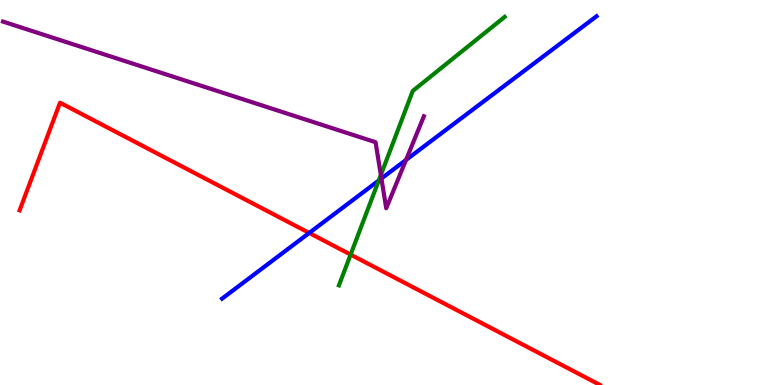[{'lines': ['blue', 'red'], 'intersections': [{'x': 3.99, 'y': 3.95}]}, {'lines': ['green', 'red'], 'intersections': [{'x': 4.52, 'y': 3.39}]}, {'lines': ['purple', 'red'], 'intersections': []}, {'lines': ['blue', 'green'], 'intersections': [{'x': 4.89, 'y': 5.31}]}, {'lines': ['blue', 'purple'], 'intersections': [{'x': 4.92, 'y': 5.36}, {'x': 5.24, 'y': 5.85}]}, {'lines': ['green', 'purple'], 'intersections': [{'x': 4.91, 'y': 5.45}]}]